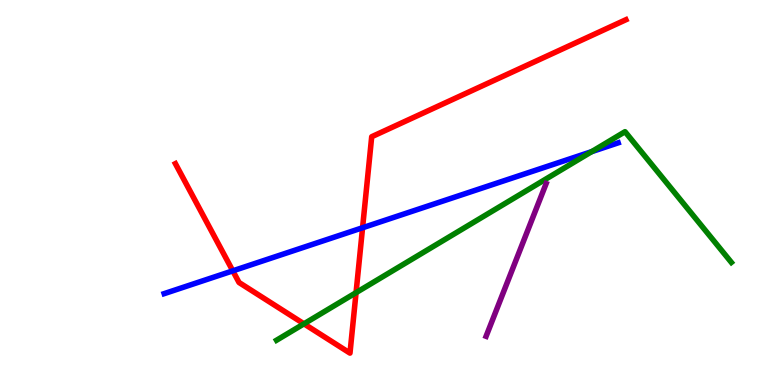[{'lines': ['blue', 'red'], 'intersections': [{'x': 3.0, 'y': 2.96}, {'x': 4.68, 'y': 4.08}]}, {'lines': ['green', 'red'], 'intersections': [{'x': 3.92, 'y': 1.59}, {'x': 4.59, 'y': 2.4}]}, {'lines': ['purple', 'red'], 'intersections': []}, {'lines': ['blue', 'green'], 'intersections': [{'x': 7.63, 'y': 6.06}]}, {'lines': ['blue', 'purple'], 'intersections': []}, {'lines': ['green', 'purple'], 'intersections': []}]